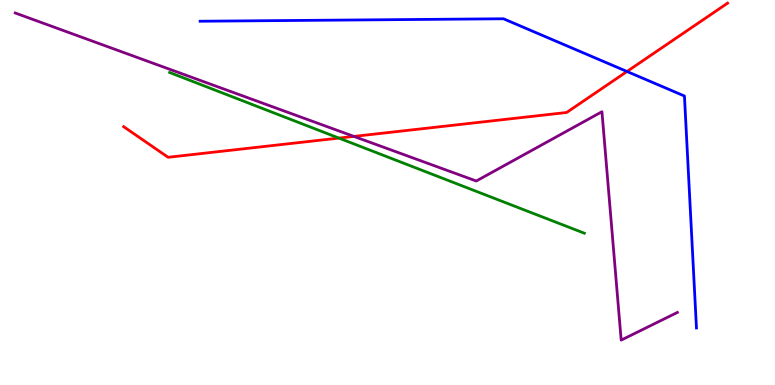[{'lines': ['blue', 'red'], 'intersections': [{'x': 8.09, 'y': 8.14}]}, {'lines': ['green', 'red'], 'intersections': [{'x': 4.37, 'y': 6.41}]}, {'lines': ['purple', 'red'], 'intersections': [{'x': 4.57, 'y': 6.46}]}, {'lines': ['blue', 'green'], 'intersections': []}, {'lines': ['blue', 'purple'], 'intersections': []}, {'lines': ['green', 'purple'], 'intersections': []}]